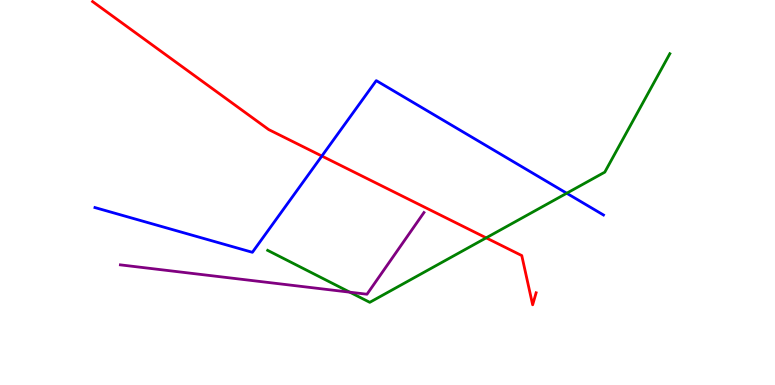[{'lines': ['blue', 'red'], 'intersections': [{'x': 4.15, 'y': 5.95}]}, {'lines': ['green', 'red'], 'intersections': [{'x': 6.27, 'y': 3.82}]}, {'lines': ['purple', 'red'], 'intersections': []}, {'lines': ['blue', 'green'], 'intersections': [{'x': 7.31, 'y': 4.98}]}, {'lines': ['blue', 'purple'], 'intersections': []}, {'lines': ['green', 'purple'], 'intersections': [{'x': 4.51, 'y': 2.41}]}]